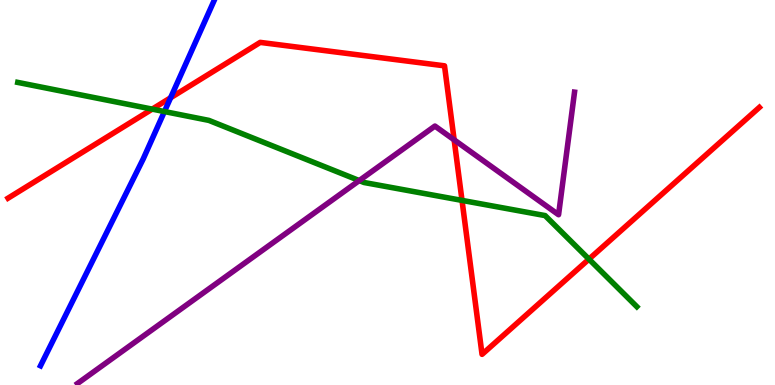[{'lines': ['blue', 'red'], 'intersections': [{'x': 2.2, 'y': 7.46}]}, {'lines': ['green', 'red'], 'intersections': [{'x': 1.96, 'y': 7.17}, {'x': 5.96, 'y': 4.79}, {'x': 7.6, 'y': 3.27}]}, {'lines': ['purple', 'red'], 'intersections': [{'x': 5.86, 'y': 6.37}]}, {'lines': ['blue', 'green'], 'intersections': [{'x': 2.12, 'y': 7.1}]}, {'lines': ['blue', 'purple'], 'intersections': []}, {'lines': ['green', 'purple'], 'intersections': [{'x': 4.64, 'y': 5.31}]}]